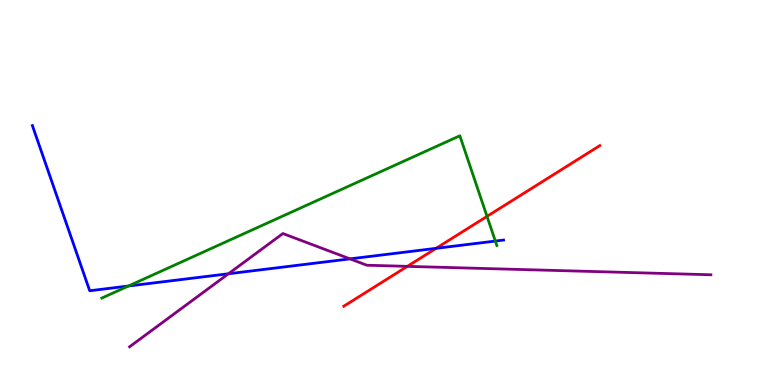[{'lines': ['blue', 'red'], 'intersections': [{'x': 5.63, 'y': 3.55}]}, {'lines': ['green', 'red'], 'intersections': [{'x': 6.28, 'y': 4.38}]}, {'lines': ['purple', 'red'], 'intersections': [{'x': 5.26, 'y': 3.08}]}, {'lines': ['blue', 'green'], 'intersections': [{'x': 1.66, 'y': 2.57}, {'x': 6.39, 'y': 3.74}]}, {'lines': ['blue', 'purple'], 'intersections': [{'x': 2.95, 'y': 2.89}, {'x': 4.52, 'y': 3.28}]}, {'lines': ['green', 'purple'], 'intersections': []}]